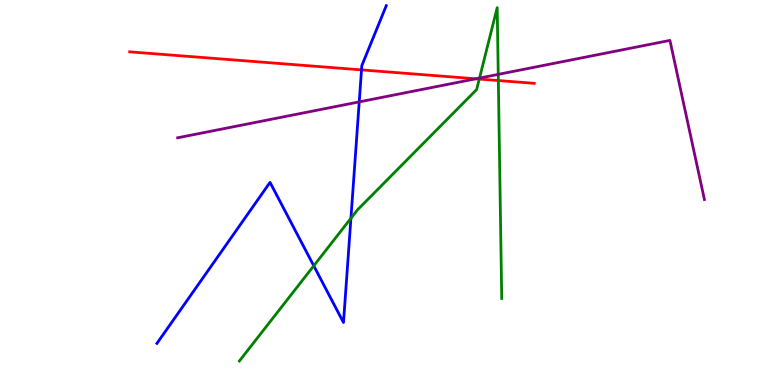[{'lines': ['blue', 'red'], 'intersections': [{'x': 4.66, 'y': 8.18}]}, {'lines': ['green', 'red'], 'intersections': [{'x': 6.18, 'y': 7.95}, {'x': 6.43, 'y': 7.91}]}, {'lines': ['purple', 'red'], 'intersections': [{'x': 6.14, 'y': 7.95}]}, {'lines': ['blue', 'green'], 'intersections': [{'x': 4.05, 'y': 3.1}, {'x': 4.53, 'y': 4.33}]}, {'lines': ['blue', 'purple'], 'intersections': [{'x': 4.64, 'y': 7.35}]}, {'lines': ['green', 'purple'], 'intersections': [{'x': 6.19, 'y': 7.97}, {'x': 6.43, 'y': 8.07}]}]